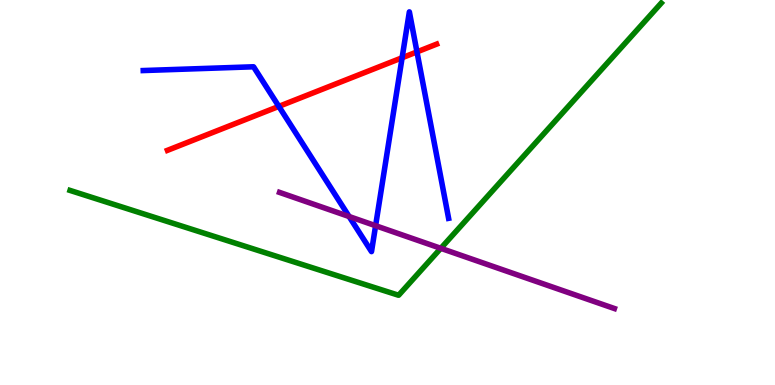[{'lines': ['blue', 'red'], 'intersections': [{'x': 3.6, 'y': 7.24}, {'x': 5.19, 'y': 8.5}, {'x': 5.38, 'y': 8.65}]}, {'lines': ['green', 'red'], 'intersections': []}, {'lines': ['purple', 'red'], 'intersections': []}, {'lines': ['blue', 'green'], 'intersections': []}, {'lines': ['blue', 'purple'], 'intersections': [{'x': 4.5, 'y': 4.38}, {'x': 4.85, 'y': 4.14}]}, {'lines': ['green', 'purple'], 'intersections': [{'x': 5.69, 'y': 3.55}]}]